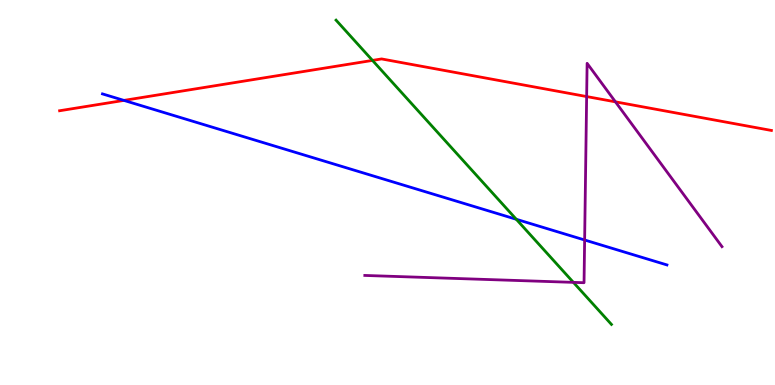[{'lines': ['blue', 'red'], 'intersections': [{'x': 1.6, 'y': 7.39}]}, {'lines': ['green', 'red'], 'intersections': [{'x': 4.81, 'y': 8.43}]}, {'lines': ['purple', 'red'], 'intersections': [{'x': 7.57, 'y': 7.49}, {'x': 7.94, 'y': 7.35}]}, {'lines': ['blue', 'green'], 'intersections': [{'x': 6.66, 'y': 4.3}]}, {'lines': ['blue', 'purple'], 'intersections': [{'x': 7.54, 'y': 3.77}]}, {'lines': ['green', 'purple'], 'intersections': [{'x': 7.4, 'y': 2.67}]}]